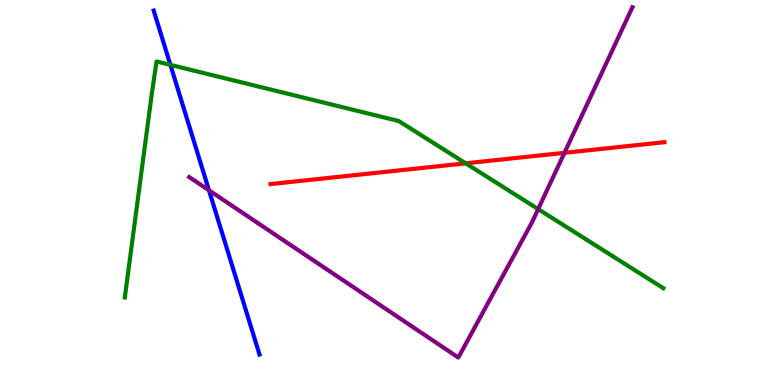[{'lines': ['blue', 'red'], 'intersections': []}, {'lines': ['green', 'red'], 'intersections': [{'x': 6.01, 'y': 5.76}]}, {'lines': ['purple', 'red'], 'intersections': [{'x': 7.28, 'y': 6.03}]}, {'lines': ['blue', 'green'], 'intersections': [{'x': 2.2, 'y': 8.32}]}, {'lines': ['blue', 'purple'], 'intersections': [{'x': 2.7, 'y': 5.06}]}, {'lines': ['green', 'purple'], 'intersections': [{'x': 6.94, 'y': 4.57}]}]